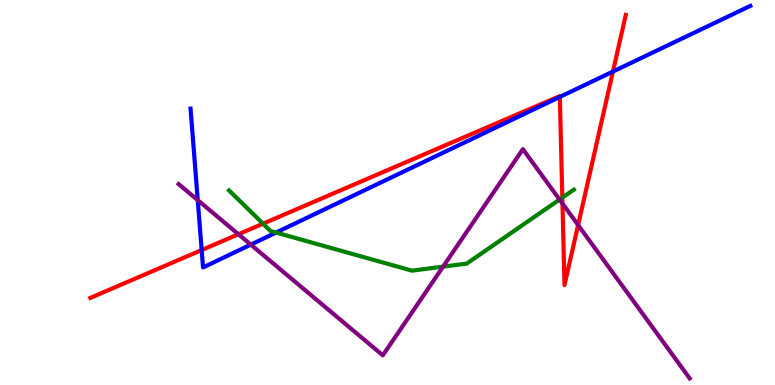[{'lines': ['blue', 'red'], 'intersections': [{'x': 2.6, 'y': 3.51}, {'x': 7.22, 'y': 7.48}, {'x': 7.91, 'y': 8.14}]}, {'lines': ['green', 'red'], 'intersections': [{'x': 3.39, 'y': 4.19}, {'x': 7.26, 'y': 4.87}]}, {'lines': ['purple', 'red'], 'intersections': [{'x': 3.08, 'y': 3.92}, {'x': 7.26, 'y': 4.71}, {'x': 7.46, 'y': 4.15}]}, {'lines': ['blue', 'green'], 'intersections': [{'x': 3.56, 'y': 3.96}]}, {'lines': ['blue', 'purple'], 'intersections': [{'x': 2.55, 'y': 4.8}, {'x': 3.24, 'y': 3.65}]}, {'lines': ['green', 'purple'], 'intersections': [{'x': 5.72, 'y': 3.07}, {'x': 7.22, 'y': 4.82}]}]